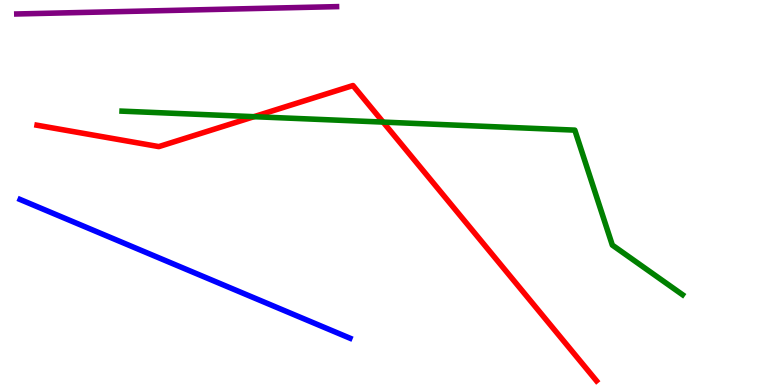[{'lines': ['blue', 'red'], 'intersections': []}, {'lines': ['green', 'red'], 'intersections': [{'x': 3.28, 'y': 6.97}, {'x': 4.94, 'y': 6.83}]}, {'lines': ['purple', 'red'], 'intersections': []}, {'lines': ['blue', 'green'], 'intersections': []}, {'lines': ['blue', 'purple'], 'intersections': []}, {'lines': ['green', 'purple'], 'intersections': []}]